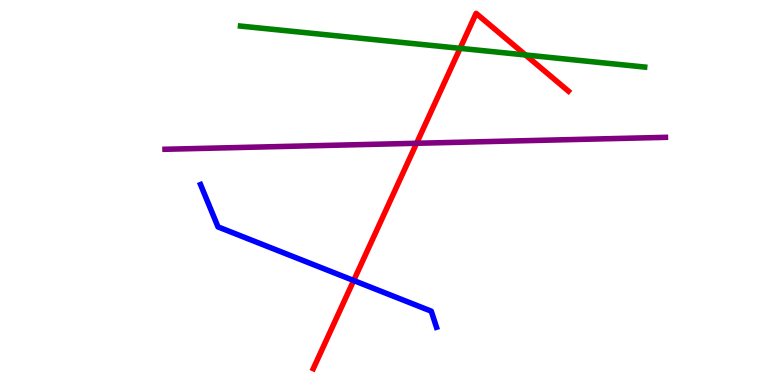[{'lines': ['blue', 'red'], 'intersections': [{'x': 4.56, 'y': 2.71}]}, {'lines': ['green', 'red'], 'intersections': [{'x': 5.94, 'y': 8.74}, {'x': 6.78, 'y': 8.57}]}, {'lines': ['purple', 'red'], 'intersections': [{'x': 5.38, 'y': 6.28}]}, {'lines': ['blue', 'green'], 'intersections': []}, {'lines': ['blue', 'purple'], 'intersections': []}, {'lines': ['green', 'purple'], 'intersections': []}]